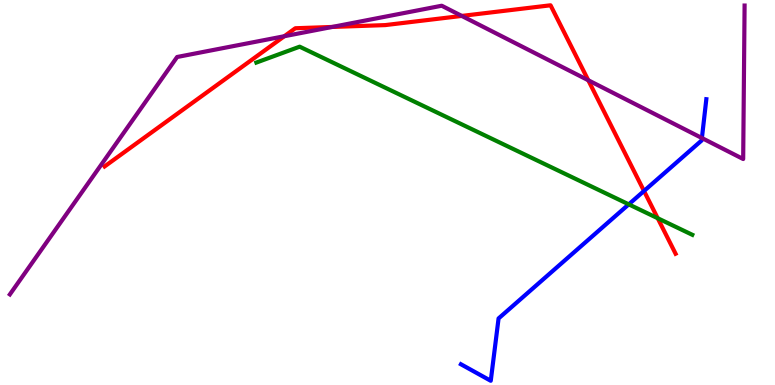[{'lines': ['blue', 'red'], 'intersections': [{'x': 8.31, 'y': 5.04}]}, {'lines': ['green', 'red'], 'intersections': [{'x': 8.49, 'y': 4.33}]}, {'lines': ['purple', 'red'], 'intersections': [{'x': 3.67, 'y': 9.06}, {'x': 4.29, 'y': 9.3}, {'x': 5.96, 'y': 9.59}, {'x': 7.59, 'y': 7.92}]}, {'lines': ['blue', 'green'], 'intersections': [{'x': 8.11, 'y': 4.69}]}, {'lines': ['blue', 'purple'], 'intersections': [{'x': 9.06, 'y': 6.41}]}, {'lines': ['green', 'purple'], 'intersections': []}]